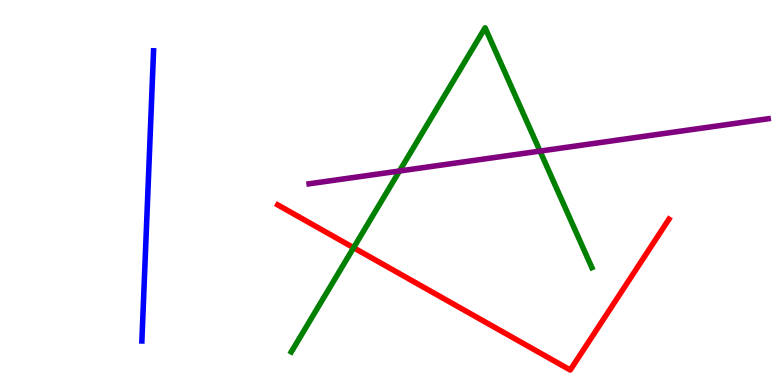[{'lines': ['blue', 'red'], 'intersections': []}, {'lines': ['green', 'red'], 'intersections': [{'x': 4.56, 'y': 3.57}]}, {'lines': ['purple', 'red'], 'intersections': []}, {'lines': ['blue', 'green'], 'intersections': []}, {'lines': ['blue', 'purple'], 'intersections': []}, {'lines': ['green', 'purple'], 'intersections': [{'x': 5.15, 'y': 5.56}, {'x': 6.97, 'y': 6.08}]}]